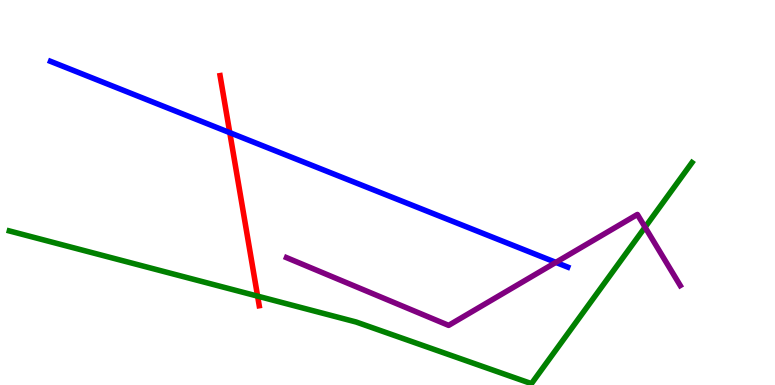[{'lines': ['blue', 'red'], 'intersections': [{'x': 2.96, 'y': 6.55}]}, {'lines': ['green', 'red'], 'intersections': [{'x': 3.32, 'y': 2.31}]}, {'lines': ['purple', 'red'], 'intersections': []}, {'lines': ['blue', 'green'], 'intersections': []}, {'lines': ['blue', 'purple'], 'intersections': [{'x': 7.17, 'y': 3.19}]}, {'lines': ['green', 'purple'], 'intersections': [{'x': 8.32, 'y': 4.1}]}]